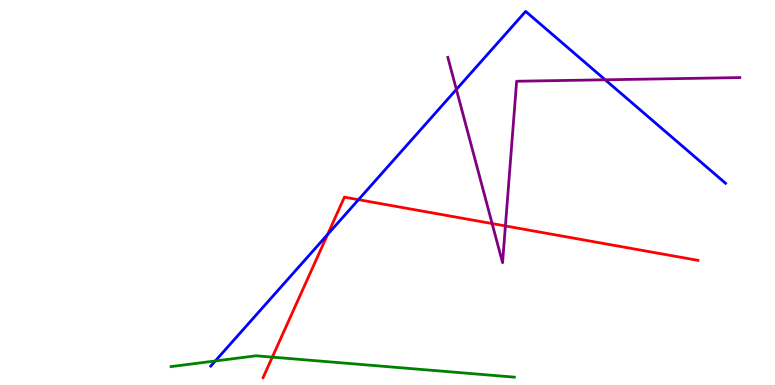[{'lines': ['blue', 'red'], 'intersections': [{'x': 4.23, 'y': 3.91}, {'x': 4.63, 'y': 4.81}]}, {'lines': ['green', 'red'], 'intersections': [{'x': 3.51, 'y': 0.724}]}, {'lines': ['purple', 'red'], 'intersections': [{'x': 6.35, 'y': 4.19}, {'x': 6.52, 'y': 4.13}]}, {'lines': ['blue', 'green'], 'intersections': [{'x': 2.78, 'y': 0.624}]}, {'lines': ['blue', 'purple'], 'intersections': [{'x': 5.89, 'y': 7.68}, {'x': 7.81, 'y': 7.93}]}, {'lines': ['green', 'purple'], 'intersections': []}]